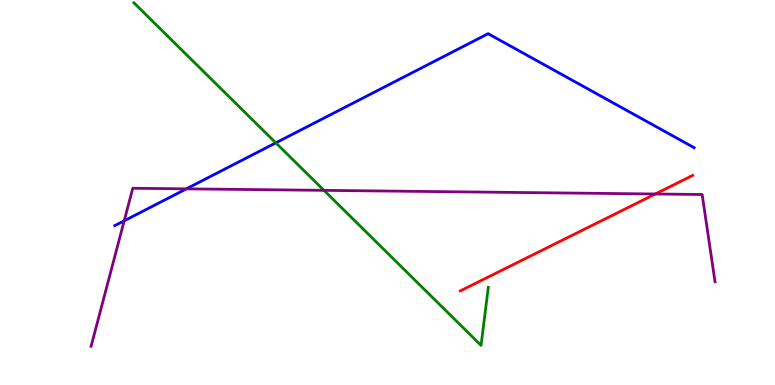[{'lines': ['blue', 'red'], 'intersections': []}, {'lines': ['green', 'red'], 'intersections': []}, {'lines': ['purple', 'red'], 'intersections': [{'x': 8.46, 'y': 4.96}]}, {'lines': ['blue', 'green'], 'intersections': [{'x': 3.56, 'y': 6.29}]}, {'lines': ['blue', 'purple'], 'intersections': [{'x': 1.6, 'y': 4.26}, {'x': 2.4, 'y': 5.09}]}, {'lines': ['green', 'purple'], 'intersections': [{'x': 4.18, 'y': 5.06}]}]